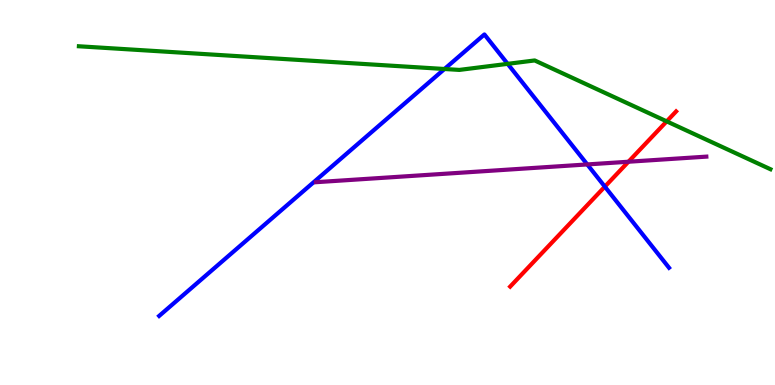[{'lines': ['blue', 'red'], 'intersections': [{'x': 7.8, 'y': 5.15}]}, {'lines': ['green', 'red'], 'intersections': [{'x': 8.6, 'y': 6.85}]}, {'lines': ['purple', 'red'], 'intersections': [{'x': 8.11, 'y': 5.8}]}, {'lines': ['blue', 'green'], 'intersections': [{'x': 5.74, 'y': 8.21}, {'x': 6.55, 'y': 8.34}]}, {'lines': ['blue', 'purple'], 'intersections': [{'x': 7.58, 'y': 5.73}]}, {'lines': ['green', 'purple'], 'intersections': []}]